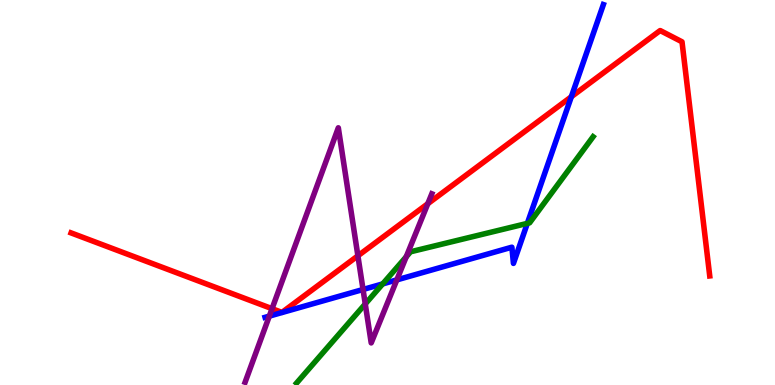[{'lines': ['blue', 'red'], 'intersections': [{'x': 7.37, 'y': 7.49}]}, {'lines': ['green', 'red'], 'intersections': []}, {'lines': ['purple', 'red'], 'intersections': [{'x': 3.51, 'y': 1.98}, {'x': 4.62, 'y': 3.36}, {'x': 5.52, 'y': 4.71}]}, {'lines': ['blue', 'green'], 'intersections': [{'x': 4.94, 'y': 2.63}, {'x': 6.8, 'y': 4.2}]}, {'lines': ['blue', 'purple'], 'intersections': [{'x': 3.48, 'y': 1.79}, {'x': 4.68, 'y': 2.48}, {'x': 5.12, 'y': 2.73}]}, {'lines': ['green', 'purple'], 'intersections': [{'x': 4.71, 'y': 2.1}, {'x': 5.24, 'y': 3.33}]}]